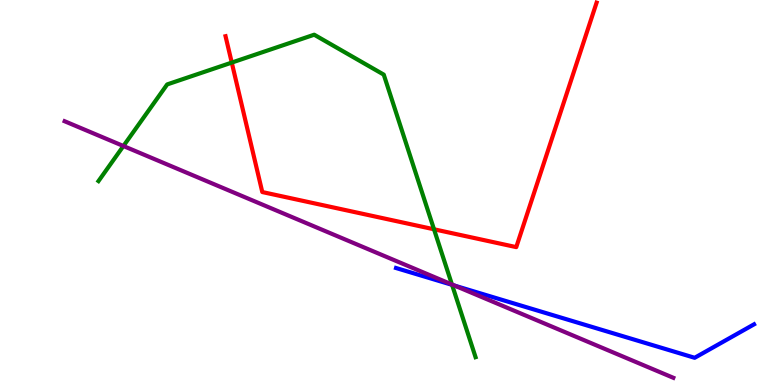[{'lines': ['blue', 'red'], 'intersections': []}, {'lines': ['green', 'red'], 'intersections': [{'x': 2.99, 'y': 8.37}, {'x': 5.6, 'y': 4.04}]}, {'lines': ['purple', 'red'], 'intersections': []}, {'lines': ['blue', 'green'], 'intersections': [{'x': 5.83, 'y': 2.6}]}, {'lines': ['blue', 'purple'], 'intersections': [{'x': 5.87, 'y': 2.58}]}, {'lines': ['green', 'purple'], 'intersections': [{'x': 1.59, 'y': 6.21}, {'x': 5.83, 'y': 2.61}]}]